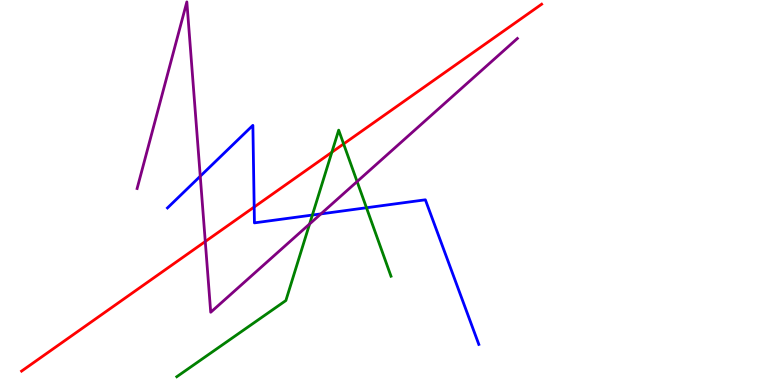[{'lines': ['blue', 'red'], 'intersections': [{'x': 3.28, 'y': 4.62}]}, {'lines': ['green', 'red'], 'intersections': [{'x': 4.28, 'y': 6.05}, {'x': 4.43, 'y': 6.26}]}, {'lines': ['purple', 'red'], 'intersections': [{'x': 2.65, 'y': 3.73}]}, {'lines': ['blue', 'green'], 'intersections': [{'x': 4.03, 'y': 4.41}, {'x': 4.73, 'y': 4.6}]}, {'lines': ['blue', 'purple'], 'intersections': [{'x': 2.58, 'y': 5.42}, {'x': 4.14, 'y': 4.44}]}, {'lines': ['green', 'purple'], 'intersections': [{'x': 3.99, 'y': 4.18}, {'x': 4.61, 'y': 5.28}]}]